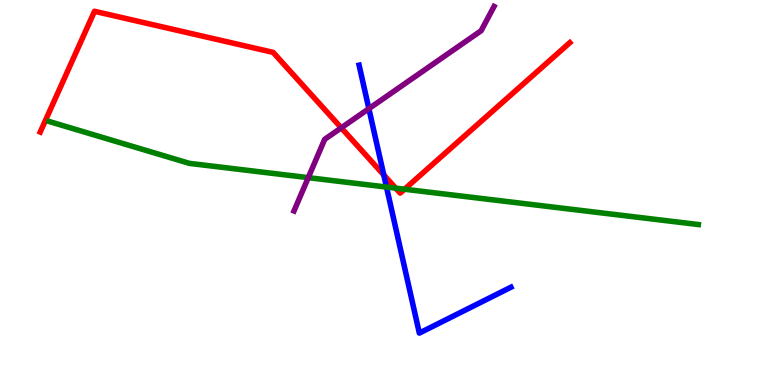[{'lines': ['blue', 'red'], 'intersections': [{'x': 4.95, 'y': 5.46}]}, {'lines': ['green', 'red'], 'intersections': [{'x': 5.11, 'y': 5.11}, {'x': 5.22, 'y': 5.09}]}, {'lines': ['purple', 'red'], 'intersections': [{'x': 4.4, 'y': 6.68}]}, {'lines': ['blue', 'green'], 'intersections': [{'x': 4.99, 'y': 5.14}]}, {'lines': ['blue', 'purple'], 'intersections': [{'x': 4.76, 'y': 7.18}]}, {'lines': ['green', 'purple'], 'intersections': [{'x': 3.98, 'y': 5.39}]}]